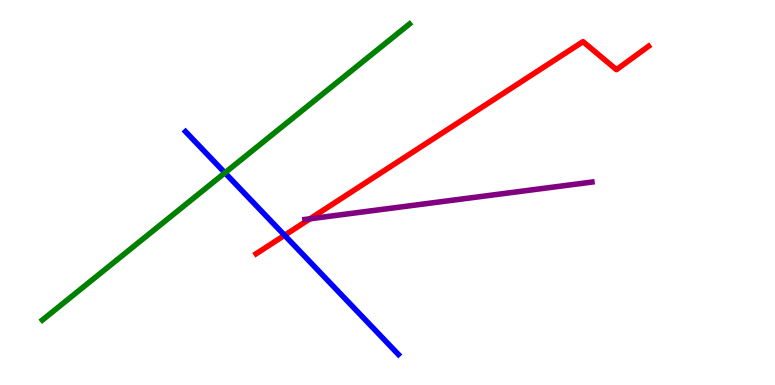[{'lines': ['blue', 'red'], 'intersections': [{'x': 3.67, 'y': 3.89}]}, {'lines': ['green', 'red'], 'intersections': []}, {'lines': ['purple', 'red'], 'intersections': [{'x': 4.0, 'y': 4.32}]}, {'lines': ['blue', 'green'], 'intersections': [{'x': 2.9, 'y': 5.51}]}, {'lines': ['blue', 'purple'], 'intersections': []}, {'lines': ['green', 'purple'], 'intersections': []}]